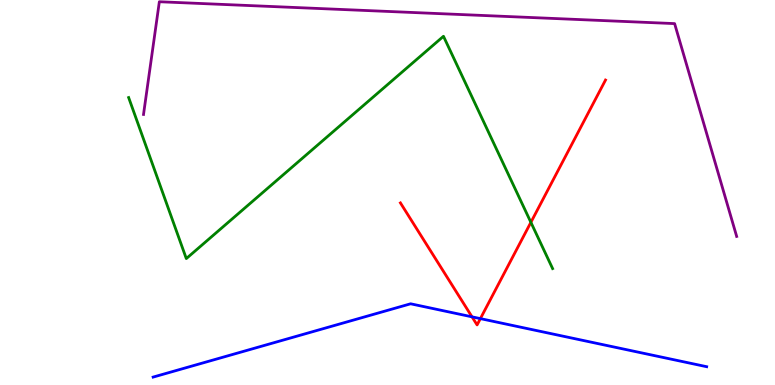[{'lines': ['blue', 'red'], 'intersections': [{'x': 6.09, 'y': 1.77}, {'x': 6.2, 'y': 1.72}]}, {'lines': ['green', 'red'], 'intersections': [{'x': 6.85, 'y': 4.23}]}, {'lines': ['purple', 'red'], 'intersections': []}, {'lines': ['blue', 'green'], 'intersections': []}, {'lines': ['blue', 'purple'], 'intersections': []}, {'lines': ['green', 'purple'], 'intersections': []}]